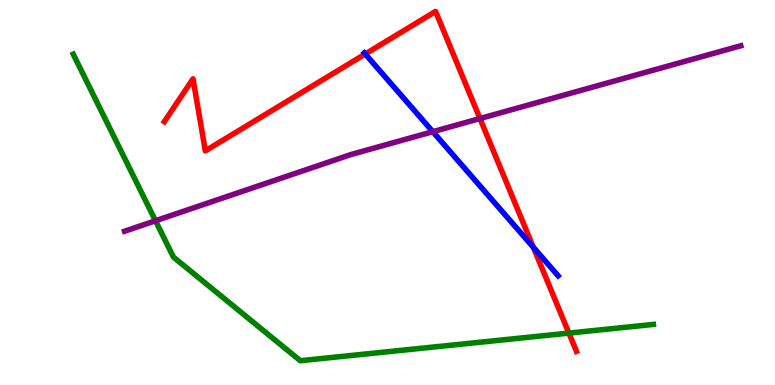[{'lines': ['blue', 'red'], 'intersections': [{'x': 4.71, 'y': 8.6}, {'x': 6.88, 'y': 3.58}]}, {'lines': ['green', 'red'], 'intersections': [{'x': 7.34, 'y': 1.35}]}, {'lines': ['purple', 'red'], 'intersections': [{'x': 6.19, 'y': 6.92}]}, {'lines': ['blue', 'green'], 'intersections': []}, {'lines': ['blue', 'purple'], 'intersections': [{'x': 5.58, 'y': 6.58}]}, {'lines': ['green', 'purple'], 'intersections': [{'x': 2.01, 'y': 4.27}]}]